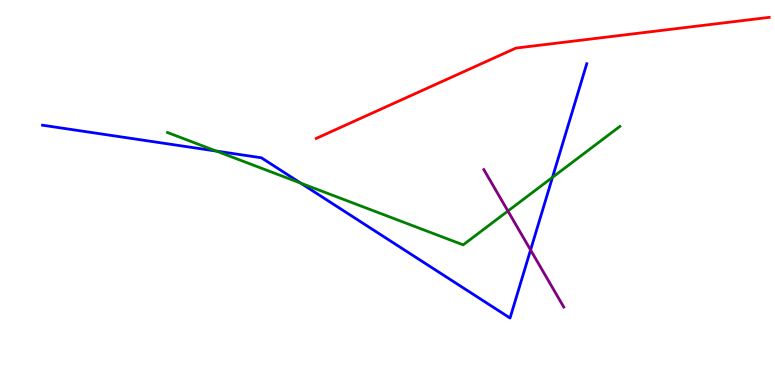[{'lines': ['blue', 'red'], 'intersections': []}, {'lines': ['green', 'red'], 'intersections': []}, {'lines': ['purple', 'red'], 'intersections': []}, {'lines': ['blue', 'green'], 'intersections': [{'x': 2.79, 'y': 6.08}, {'x': 3.88, 'y': 5.24}, {'x': 7.13, 'y': 5.39}]}, {'lines': ['blue', 'purple'], 'intersections': [{'x': 6.85, 'y': 3.51}]}, {'lines': ['green', 'purple'], 'intersections': [{'x': 6.55, 'y': 4.52}]}]